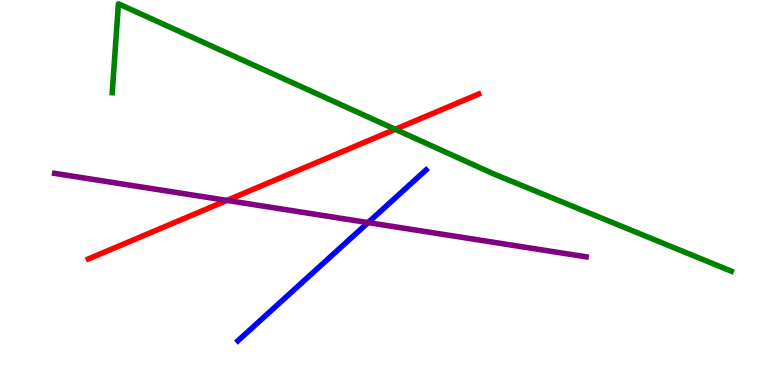[{'lines': ['blue', 'red'], 'intersections': []}, {'lines': ['green', 'red'], 'intersections': [{'x': 5.1, 'y': 6.64}]}, {'lines': ['purple', 'red'], 'intersections': [{'x': 2.93, 'y': 4.79}]}, {'lines': ['blue', 'green'], 'intersections': []}, {'lines': ['blue', 'purple'], 'intersections': [{'x': 4.75, 'y': 4.22}]}, {'lines': ['green', 'purple'], 'intersections': []}]